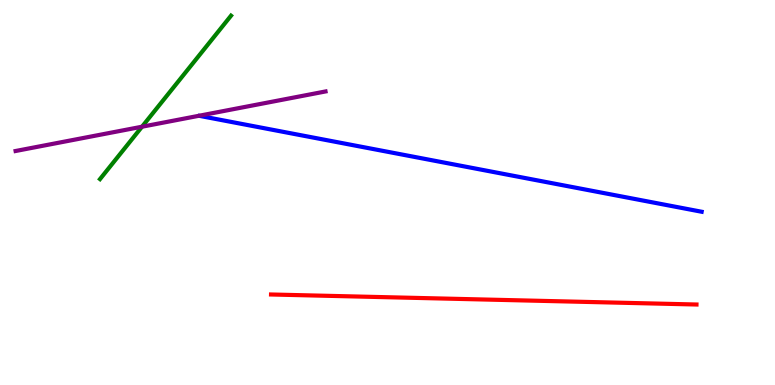[{'lines': ['blue', 'red'], 'intersections': []}, {'lines': ['green', 'red'], 'intersections': []}, {'lines': ['purple', 'red'], 'intersections': []}, {'lines': ['blue', 'green'], 'intersections': []}, {'lines': ['blue', 'purple'], 'intersections': []}, {'lines': ['green', 'purple'], 'intersections': [{'x': 1.83, 'y': 6.71}]}]